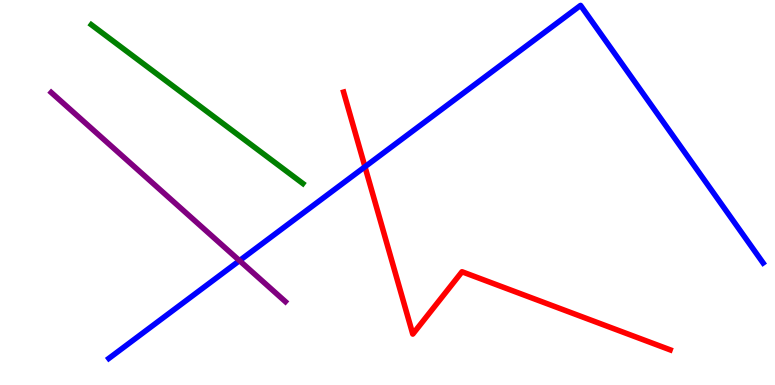[{'lines': ['blue', 'red'], 'intersections': [{'x': 4.71, 'y': 5.67}]}, {'lines': ['green', 'red'], 'intersections': []}, {'lines': ['purple', 'red'], 'intersections': []}, {'lines': ['blue', 'green'], 'intersections': []}, {'lines': ['blue', 'purple'], 'intersections': [{'x': 3.09, 'y': 3.23}]}, {'lines': ['green', 'purple'], 'intersections': []}]